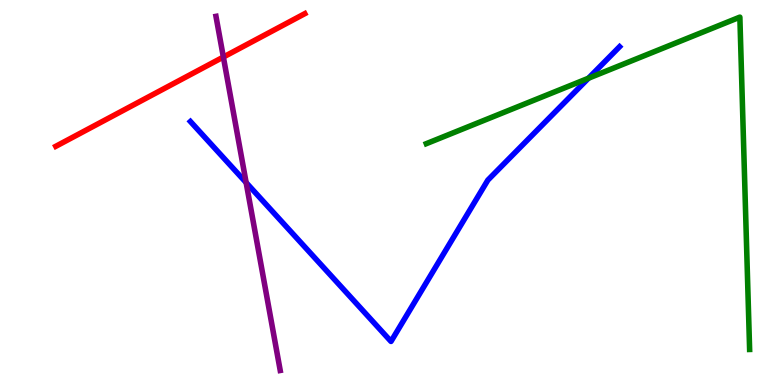[{'lines': ['blue', 'red'], 'intersections': []}, {'lines': ['green', 'red'], 'intersections': []}, {'lines': ['purple', 'red'], 'intersections': [{'x': 2.88, 'y': 8.52}]}, {'lines': ['blue', 'green'], 'intersections': [{'x': 7.59, 'y': 7.97}]}, {'lines': ['blue', 'purple'], 'intersections': [{'x': 3.18, 'y': 5.26}]}, {'lines': ['green', 'purple'], 'intersections': []}]